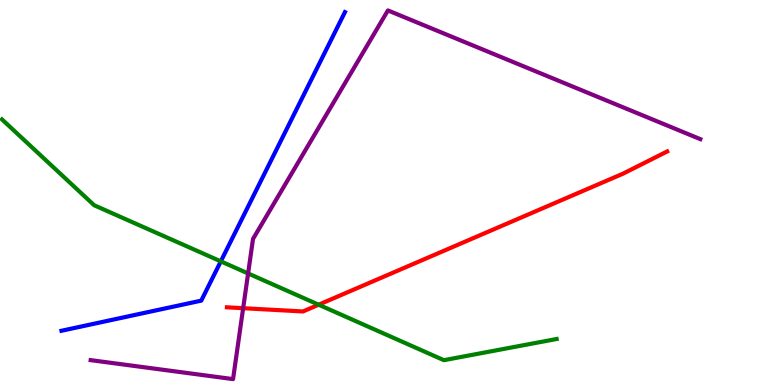[{'lines': ['blue', 'red'], 'intersections': []}, {'lines': ['green', 'red'], 'intersections': [{'x': 4.11, 'y': 2.09}]}, {'lines': ['purple', 'red'], 'intersections': [{'x': 3.14, 'y': 1.99}]}, {'lines': ['blue', 'green'], 'intersections': [{'x': 2.85, 'y': 3.21}]}, {'lines': ['blue', 'purple'], 'intersections': []}, {'lines': ['green', 'purple'], 'intersections': [{'x': 3.2, 'y': 2.9}]}]